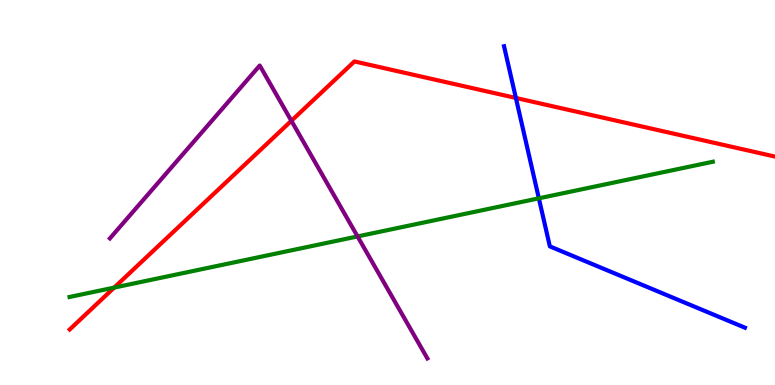[{'lines': ['blue', 'red'], 'intersections': [{'x': 6.66, 'y': 7.46}]}, {'lines': ['green', 'red'], 'intersections': [{'x': 1.47, 'y': 2.53}]}, {'lines': ['purple', 'red'], 'intersections': [{'x': 3.76, 'y': 6.86}]}, {'lines': ['blue', 'green'], 'intersections': [{'x': 6.95, 'y': 4.85}]}, {'lines': ['blue', 'purple'], 'intersections': []}, {'lines': ['green', 'purple'], 'intersections': [{'x': 4.61, 'y': 3.86}]}]